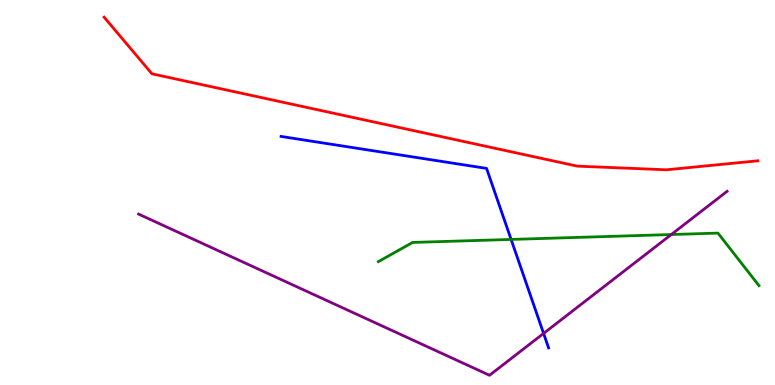[{'lines': ['blue', 'red'], 'intersections': []}, {'lines': ['green', 'red'], 'intersections': []}, {'lines': ['purple', 'red'], 'intersections': []}, {'lines': ['blue', 'green'], 'intersections': [{'x': 6.59, 'y': 3.78}]}, {'lines': ['blue', 'purple'], 'intersections': [{'x': 7.01, 'y': 1.34}]}, {'lines': ['green', 'purple'], 'intersections': [{'x': 8.66, 'y': 3.91}]}]